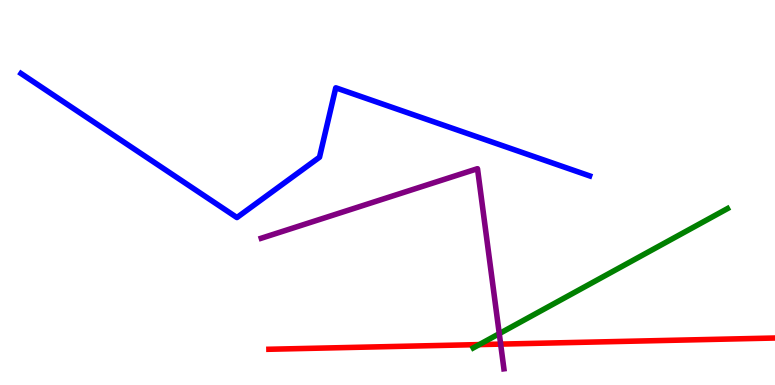[{'lines': ['blue', 'red'], 'intersections': []}, {'lines': ['green', 'red'], 'intersections': [{'x': 6.18, 'y': 1.05}]}, {'lines': ['purple', 'red'], 'intersections': [{'x': 6.46, 'y': 1.06}]}, {'lines': ['blue', 'green'], 'intersections': []}, {'lines': ['blue', 'purple'], 'intersections': []}, {'lines': ['green', 'purple'], 'intersections': [{'x': 6.44, 'y': 1.33}]}]